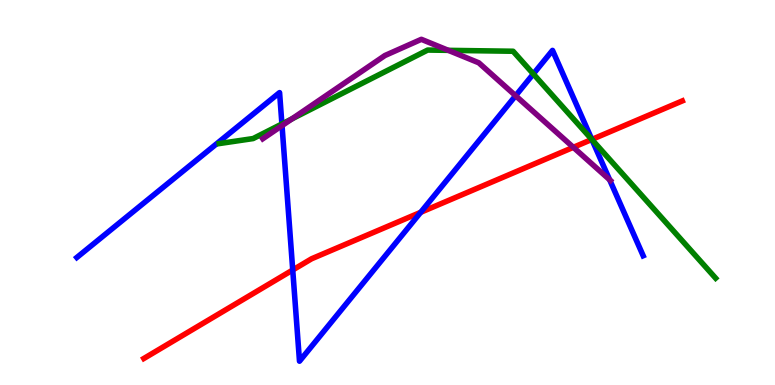[{'lines': ['blue', 'red'], 'intersections': [{'x': 3.78, 'y': 2.99}, {'x': 5.43, 'y': 4.49}, {'x': 7.64, 'y': 6.38}]}, {'lines': ['green', 'red'], 'intersections': [{'x': 7.64, 'y': 6.38}]}, {'lines': ['purple', 'red'], 'intersections': [{'x': 7.4, 'y': 6.17}]}, {'lines': ['blue', 'green'], 'intersections': [{'x': 3.64, 'y': 6.78}, {'x': 6.88, 'y': 8.08}, {'x': 7.64, 'y': 6.38}]}, {'lines': ['blue', 'purple'], 'intersections': [{'x': 3.64, 'y': 6.74}, {'x': 6.65, 'y': 7.51}, {'x': 7.87, 'y': 5.33}]}, {'lines': ['green', 'purple'], 'intersections': [{'x': 3.77, 'y': 6.91}, {'x': 5.78, 'y': 8.69}]}]